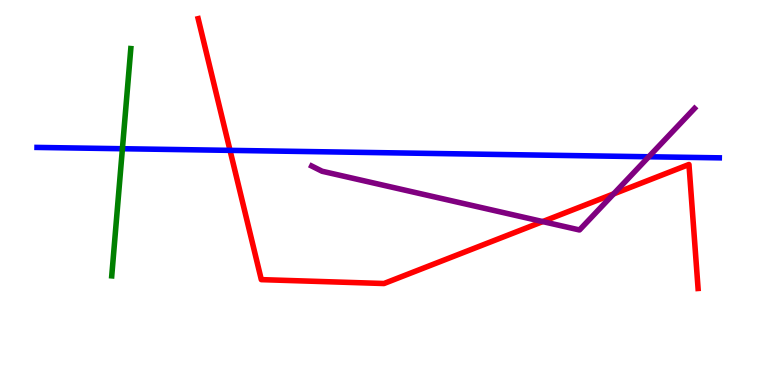[{'lines': ['blue', 'red'], 'intersections': [{'x': 2.97, 'y': 6.09}]}, {'lines': ['green', 'red'], 'intersections': []}, {'lines': ['purple', 'red'], 'intersections': [{'x': 7.0, 'y': 4.24}, {'x': 7.92, 'y': 4.96}]}, {'lines': ['blue', 'green'], 'intersections': [{'x': 1.58, 'y': 6.14}]}, {'lines': ['blue', 'purple'], 'intersections': [{'x': 8.37, 'y': 5.93}]}, {'lines': ['green', 'purple'], 'intersections': []}]